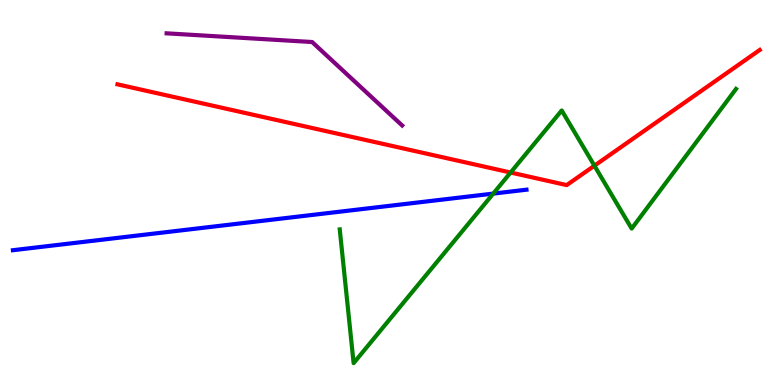[{'lines': ['blue', 'red'], 'intersections': []}, {'lines': ['green', 'red'], 'intersections': [{'x': 6.59, 'y': 5.52}, {'x': 7.67, 'y': 5.7}]}, {'lines': ['purple', 'red'], 'intersections': []}, {'lines': ['blue', 'green'], 'intersections': [{'x': 6.36, 'y': 4.97}]}, {'lines': ['blue', 'purple'], 'intersections': []}, {'lines': ['green', 'purple'], 'intersections': []}]